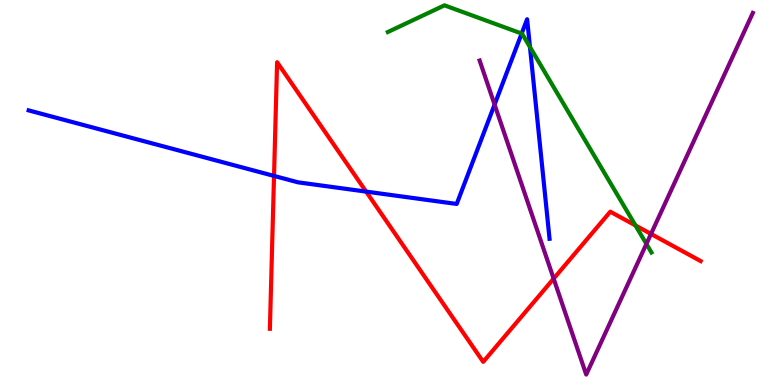[{'lines': ['blue', 'red'], 'intersections': [{'x': 3.54, 'y': 5.43}, {'x': 4.72, 'y': 5.02}]}, {'lines': ['green', 'red'], 'intersections': [{'x': 8.2, 'y': 4.14}]}, {'lines': ['purple', 'red'], 'intersections': [{'x': 7.14, 'y': 2.76}, {'x': 8.4, 'y': 3.92}]}, {'lines': ['blue', 'green'], 'intersections': [{'x': 6.73, 'y': 9.13}, {'x': 6.84, 'y': 8.78}]}, {'lines': ['blue', 'purple'], 'intersections': [{'x': 6.38, 'y': 7.28}]}, {'lines': ['green', 'purple'], 'intersections': [{'x': 8.34, 'y': 3.66}]}]